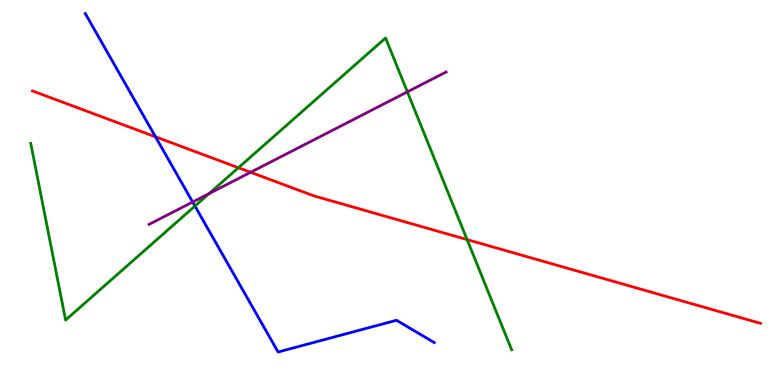[{'lines': ['blue', 'red'], 'intersections': [{'x': 2.01, 'y': 6.45}]}, {'lines': ['green', 'red'], 'intersections': [{'x': 3.08, 'y': 5.64}, {'x': 6.03, 'y': 3.78}]}, {'lines': ['purple', 'red'], 'intersections': [{'x': 3.23, 'y': 5.52}]}, {'lines': ['blue', 'green'], 'intersections': [{'x': 2.52, 'y': 4.65}]}, {'lines': ['blue', 'purple'], 'intersections': [{'x': 2.49, 'y': 4.75}]}, {'lines': ['green', 'purple'], 'intersections': [{'x': 2.7, 'y': 4.97}, {'x': 5.26, 'y': 7.61}]}]